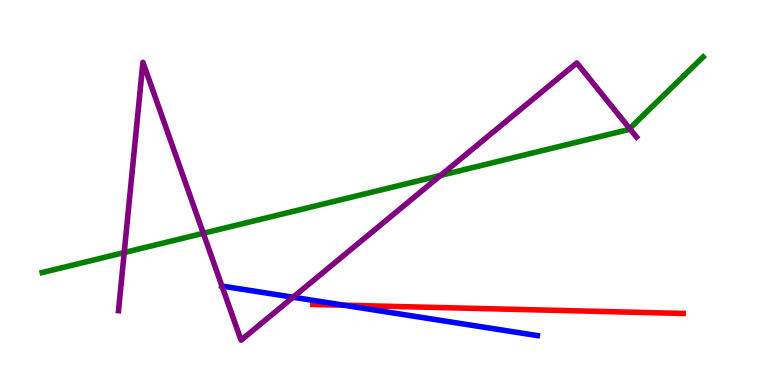[{'lines': ['blue', 'red'], 'intersections': [{'x': 4.44, 'y': 2.07}]}, {'lines': ['green', 'red'], 'intersections': []}, {'lines': ['purple', 'red'], 'intersections': []}, {'lines': ['blue', 'green'], 'intersections': []}, {'lines': ['blue', 'purple'], 'intersections': [{'x': 2.86, 'y': 2.57}, {'x': 3.78, 'y': 2.28}]}, {'lines': ['green', 'purple'], 'intersections': [{'x': 1.6, 'y': 3.44}, {'x': 2.62, 'y': 3.94}, {'x': 5.69, 'y': 5.44}, {'x': 8.12, 'y': 6.66}]}]